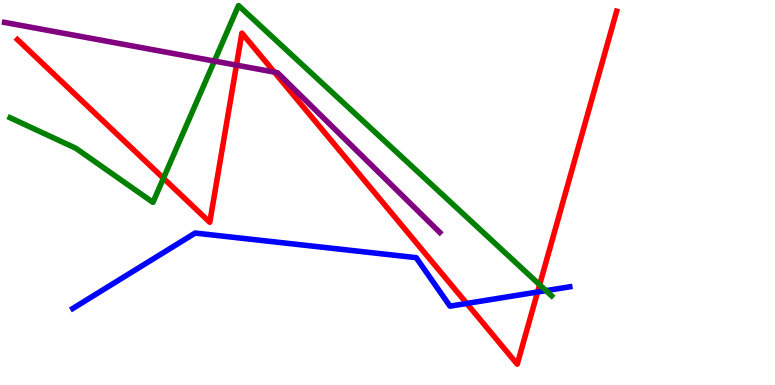[{'lines': ['blue', 'red'], 'intersections': [{'x': 6.02, 'y': 2.12}, {'x': 6.94, 'y': 2.42}]}, {'lines': ['green', 'red'], 'intersections': [{'x': 2.11, 'y': 5.37}, {'x': 6.96, 'y': 2.6}]}, {'lines': ['purple', 'red'], 'intersections': [{'x': 3.05, 'y': 8.31}, {'x': 3.54, 'y': 8.13}]}, {'lines': ['blue', 'green'], 'intersections': [{'x': 7.05, 'y': 2.45}]}, {'lines': ['blue', 'purple'], 'intersections': []}, {'lines': ['green', 'purple'], 'intersections': [{'x': 2.77, 'y': 8.41}]}]